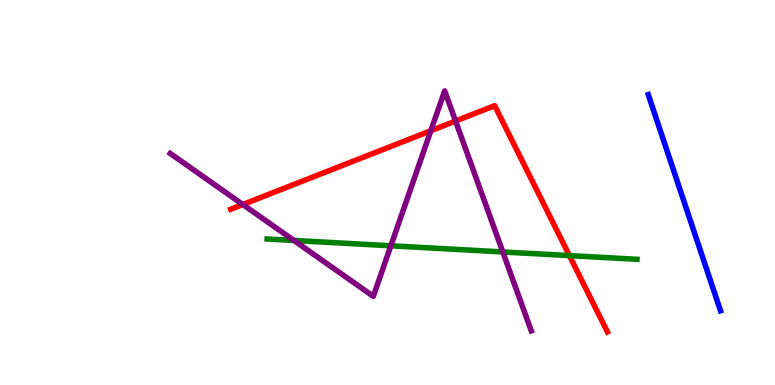[{'lines': ['blue', 'red'], 'intersections': []}, {'lines': ['green', 'red'], 'intersections': [{'x': 7.35, 'y': 3.36}]}, {'lines': ['purple', 'red'], 'intersections': [{'x': 3.13, 'y': 4.69}, {'x': 5.56, 'y': 6.6}, {'x': 5.88, 'y': 6.86}]}, {'lines': ['blue', 'green'], 'intersections': []}, {'lines': ['blue', 'purple'], 'intersections': []}, {'lines': ['green', 'purple'], 'intersections': [{'x': 3.79, 'y': 3.75}, {'x': 5.04, 'y': 3.62}, {'x': 6.49, 'y': 3.46}]}]